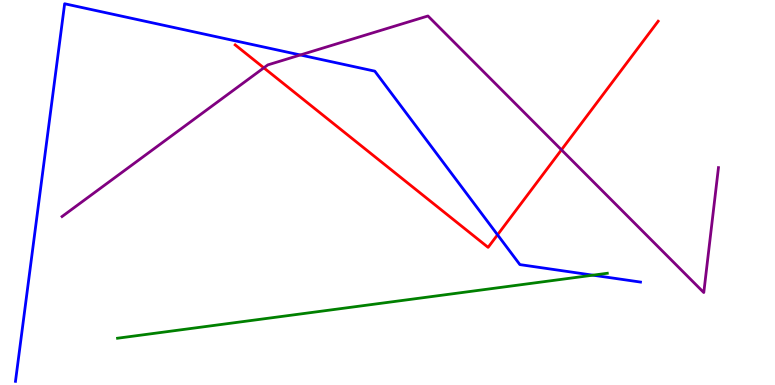[{'lines': ['blue', 'red'], 'intersections': [{'x': 6.42, 'y': 3.9}]}, {'lines': ['green', 'red'], 'intersections': []}, {'lines': ['purple', 'red'], 'intersections': [{'x': 3.4, 'y': 8.24}, {'x': 7.24, 'y': 6.11}]}, {'lines': ['blue', 'green'], 'intersections': [{'x': 7.65, 'y': 2.85}]}, {'lines': ['blue', 'purple'], 'intersections': [{'x': 3.88, 'y': 8.57}]}, {'lines': ['green', 'purple'], 'intersections': []}]